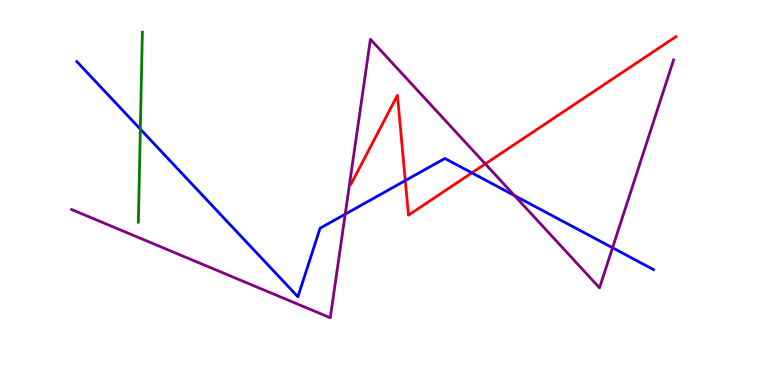[{'lines': ['blue', 'red'], 'intersections': [{'x': 5.23, 'y': 5.31}, {'x': 6.09, 'y': 5.51}]}, {'lines': ['green', 'red'], 'intersections': []}, {'lines': ['purple', 'red'], 'intersections': [{'x': 6.26, 'y': 5.74}]}, {'lines': ['blue', 'green'], 'intersections': [{'x': 1.81, 'y': 6.65}]}, {'lines': ['blue', 'purple'], 'intersections': [{'x': 4.45, 'y': 4.44}, {'x': 6.64, 'y': 4.92}, {'x': 7.9, 'y': 3.56}]}, {'lines': ['green', 'purple'], 'intersections': []}]